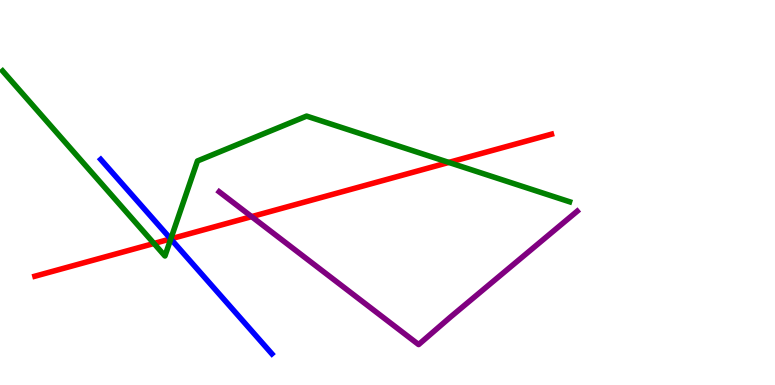[{'lines': ['blue', 'red'], 'intersections': [{'x': 2.2, 'y': 3.8}]}, {'lines': ['green', 'red'], 'intersections': [{'x': 1.99, 'y': 3.68}, {'x': 2.2, 'y': 3.8}, {'x': 5.79, 'y': 5.78}]}, {'lines': ['purple', 'red'], 'intersections': [{'x': 3.25, 'y': 4.37}]}, {'lines': ['blue', 'green'], 'intersections': [{'x': 2.2, 'y': 3.79}]}, {'lines': ['blue', 'purple'], 'intersections': []}, {'lines': ['green', 'purple'], 'intersections': []}]